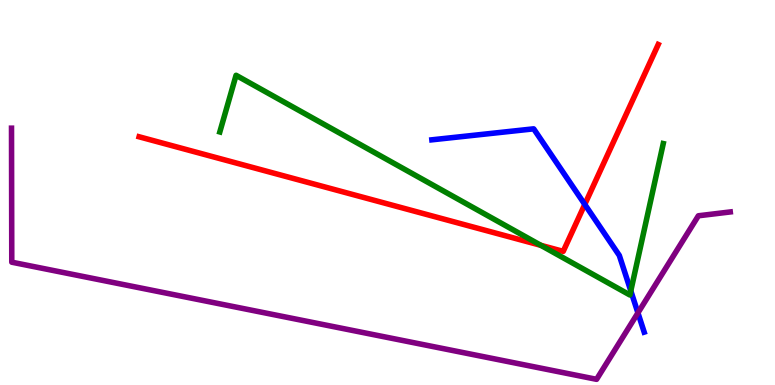[{'lines': ['blue', 'red'], 'intersections': [{'x': 7.55, 'y': 4.69}]}, {'lines': ['green', 'red'], 'intersections': [{'x': 6.98, 'y': 3.63}]}, {'lines': ['purple', 'red'], 'intersections': []}, {'lines': ['blue', 'green'], 'intersections': [{'x': 8.14, 'y': 2.45}]}, {'lines': ['blue', 'purple'], 'intersections': [{'x': 8.23, 'y': 1.87}]}, {'lines': ['green', 'purple'], 'intersections': []}]